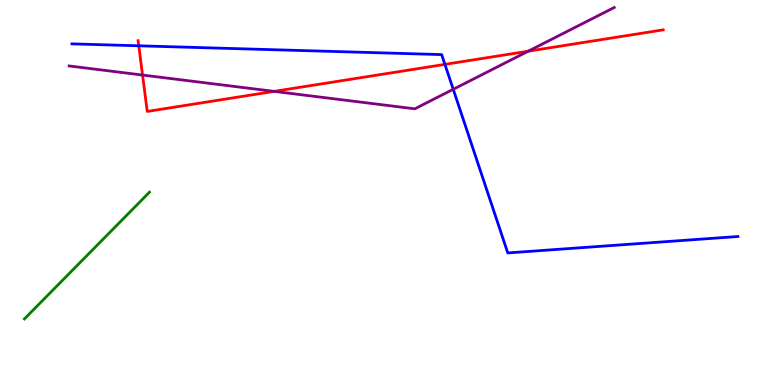[{'lines': ['blue', 'red'], 'intersections': [{'x': 1.79, 'y': 8.81}, {'x': 5.74, 'y': 8.33}]}, {'lines': ['green', 'red'], 'intersections': []}, {'lines': ['purple', 'red'], 'intersections': [{'x': 1.84, 'y': 8.05}, {'x': 3.54, 'y': 7.63}, {'x': 6.82, 'y': 8.67}]}, {'lines': ['blue', 'green'], 'intersections': []}, {'lines': ['blue', 'purple'], 'intersections': [{'x': 5.85, 'y': 7.68}]}, {'lines': ['green', 'purple'], 'intersections': []}]